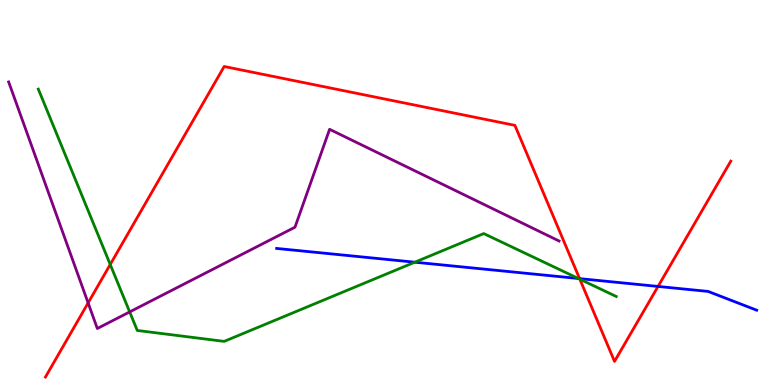[{'lines': ['blue', 'red'], 'intersections': [{'x': 7.48, 'y': 2.76}, {'x': 8.49, 'y': 2.56}]}, {'lines': ['green', 'red'], 'intersections': [{'x': 1.42, 'y': 3.13}, {'x': 7.48, 'y': 2.75}]}, {'lines': ['purple', 'red'], 'intersections': [{'x': 1.14, 'y': 2.13}]}, {'lines': ['blue', 'green'], 'intersections': [{'x': 5.35, 'y': 3.19}, {'x': 7.46, 'y': 2.77}]}, {'lines': ['blue', 'purple'], 'intersections': []}, {'lines': ['green', 'purple'], 'intersections': [{'x': 1.67, 'y': 1.9}]}]